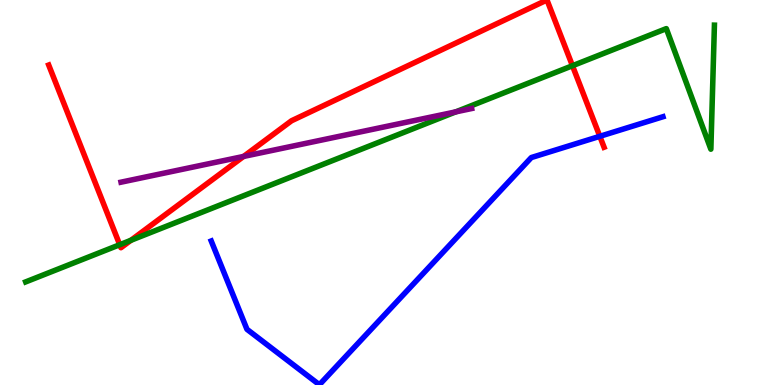[{'lines': ['blue', 'red'], 'intersections': [{'x': 7.74, 'y': 6.46}]}, {'lines': ['green', 'red'], 'intersections': [{'x': 1.54, 'y': 3.64}, {'x': 1.69, 'y': 3.76}, {'x': 7.39, 'y': 8.29}]}, {'lines': ['purple', 'red'], 'intersections': [{'x': 3.14, 'y': 5.94}]}, {'lines': ['blue', 'green'], 'intersections': []}, {'lines': ['blue', 'purple'], 'intersections': []}, {'lines': ['green', 'purple'], 'intersections': [{'x': 5.88, 'y': 7.09}]}]